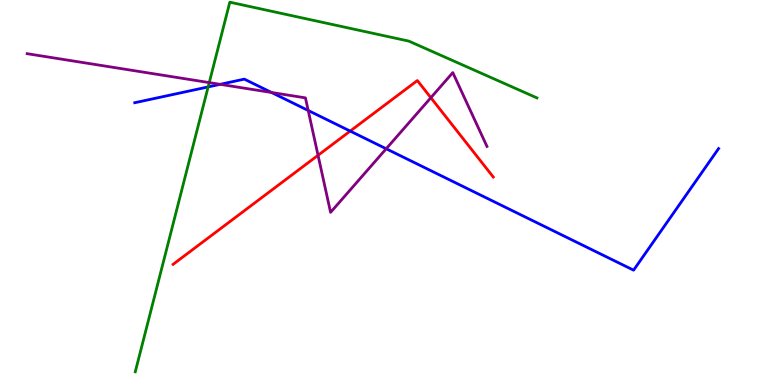[{'lines': ['blue', 'red'], 'intersections': [{'x': 4.52, 'y': 6.6}]}, {'lines': ['green', 'red'], 'intersections': []}, {'lines': ['purple', 'red'], 'intersections': [{'x': 4.1, 'y': 5.97}, {'x': 5.56, 'y': 7.46}]}, {'lines': ['blue', 'green'], 'intersections': [{'x': 2.69, 'y': 7.74}]}, {'lines': ['blue', 'purple'], 'intersections': [{'x': 2.84, 'y': 7.81}, {'x': 3.5, 'y': 7.6}, {'x': 3.98, 'y': 7.13}, {'x': 4.98, 'y': 6.14}]}, {'lines': ['green', 'purple'], 'intersections': [{'x': 2.7, 'y': 7.85}]}]